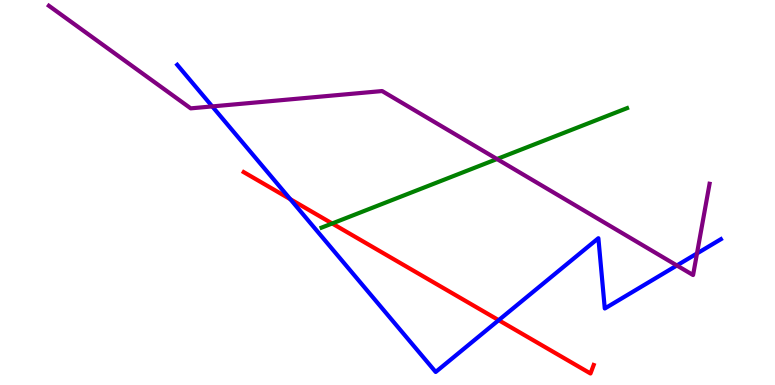[{'lines': ['blue', 'red'], 'intersections': [{'x': 3.75, 'y': 4.83}, {'x': 6.43, 'y': 1.68}]}, {'lines': ['green', 'red'], 'intersections': [{'x': 4.29, 'y': 4.2}]}, {'lines': ['purple', 'red'], 'intersections': []}, {'lines': ['blue', 'green'], 'intersections': []}, {'lines': ['blue', 'purple'], 'intersections': [{'x': 2.74, 'y': 7.24}, {'x': 8.73, 'y': 3.1}, {'x': 8.99, 'y': 3.42}]}, {'lines': ['green', 'purple'], 'intersections': [{'x': 6.41, 'y': 5.87}]}]